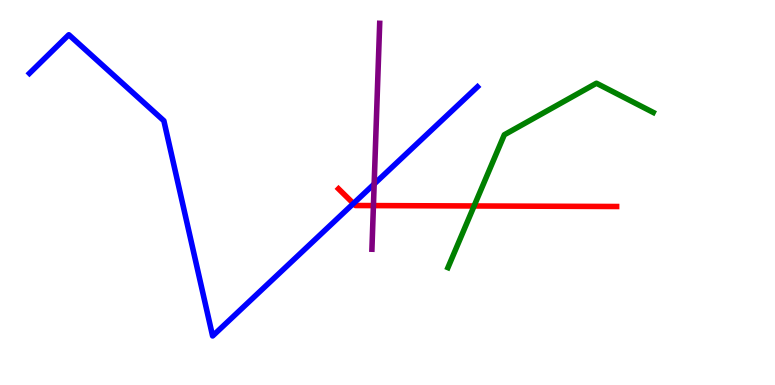[{'lines': ['blue', 'red'], 'intersections': [{'x': 4.56, 'y': 4.71}]}, {'lines': ['green', 'red'], 'intersections': [{'x': 6.12, 'y': 4.65}]}, {'lines': ['purple', 'red'], 'intersections': [{'x': 4.82, 'y': 4.66}]}, {'lines': ['blue', 'green'], 'intersections': []}, {'lines': ['blue', 'purple'], 'intersections': [{'x': 4.83, 'y': 5.22}]}, {'lines': ['green', 'purple'], 'intersections': []}]